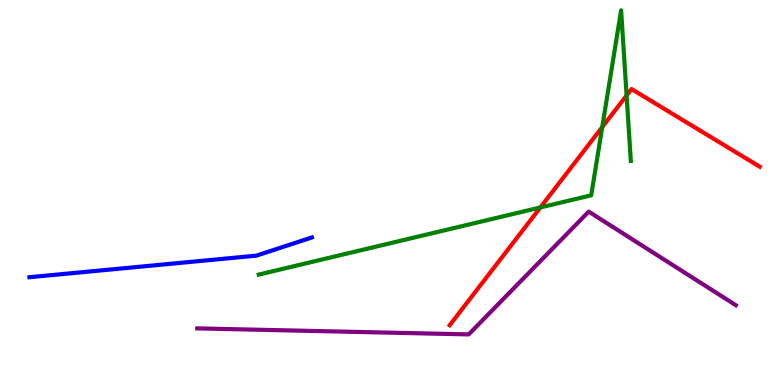[{'lines': ['blue', 'red'], 'intersections': []}, {'lines': ['green', 'red'], 'intersections': [{'x': 6.97, 'y': 4.61}, {'x': 7.77, 'y': 6.7}, {'x': 8.09, 'y': 7.52}]}, {'lines': ['purple', 'red'], 'intersections': []}, {'lines': ['blue', 'green'], 'intersections': []}, {'lines': ['blue', 'purple'], 'intersections': []}, {'lines': ['green', 'purple'], 'intersections': []}]